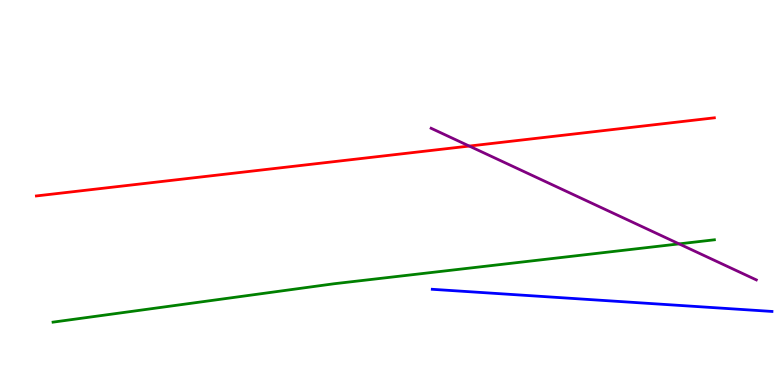[{'lines': ['blue', 'red'], 'intersections': []}, {'lines': ['green', 'red'], 'intersections': []}, {'lines': ['purple', 'red'], 'intersections': [{'x': 6.06, 'y': 6.21}]}, {'lines': ['blue', 'green'], 'intersections': []}, {'lines': ['blue', 'purple'], 'intersections': []}, {'lines': ['green', 'purple'], 'intersections': [{'x': 8.76, 'y': 3.67}]}]